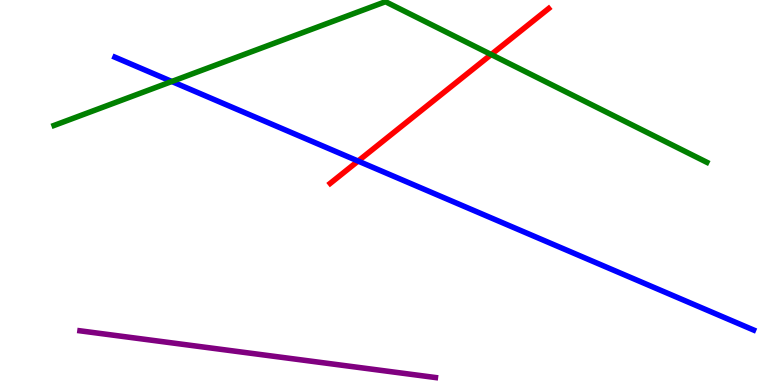[{'lines': ['blue', 'red'], 'intersections': [{'x': 4.62, 'y': 5.82}]}, {'lines': ['green', 'red'], 'intersections': [{'x': 6.34, 'y': 8.58}]}, {'lines': ['purple', 'red'], 'intersections': []}, {'lines': ['blue', 'green'], 'intersections': [{'x': 2.22, 'y': 7.88}]}, {'lines': ['blue', 'purple'], 'intersections': []}, {'lines': ['green', 'purple'], 'intersections': []}]